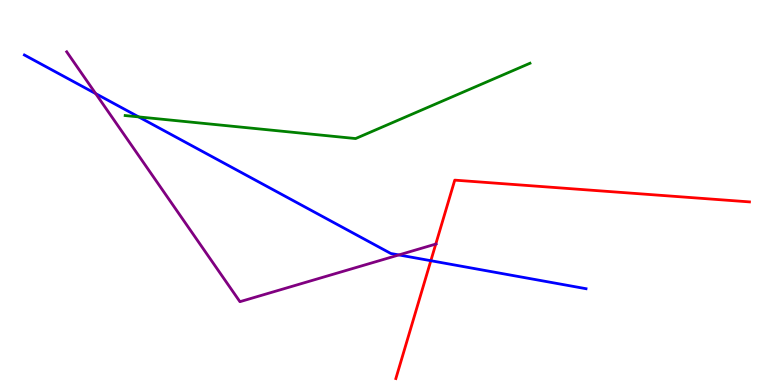[{'lines': ['blue', 'red'], 'intersections': [{'x': 5.56, 'y': 3.23}]}, {'lines': ['green', 'red'], 'intersections': []}, {'lines': ['purple', 'red'], 'intersections': [{'x': 5.62, 'y': 3.66}]}, {'lines': ['blue', 'green'], 'intersections': [{'x': 1.79, 'y': 6.96}]}, {'lines': ['blue', 'purple'], 'intersections': [{'x': 1.23, 'y': 7.57}, {'x': 5.15, 'y': 3.38}]}, {'lines': ['green', 'purple'], 'intersections': []}]